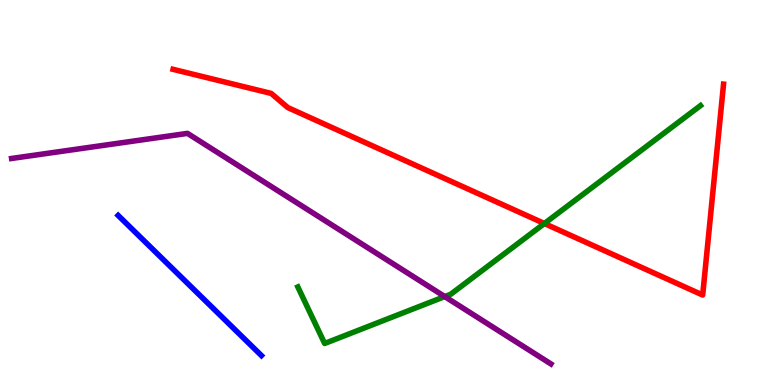[{'lines': ['blue', 'red'], 'intersections': []}, {'lines': ['green', 'red'], 'intersections': [{'x': 7.02, 'y': 4.19}]}, {'lines': ['purple', 'red'], 'intersections': []}, {'lines': ['blue', 'green'], 'intersections': []}, {'lines': ['blue', 'purple'], 'intersections': []}, {'lines': ['green', 'purple'], 'intersections': [{'x': 5.74, 'y': 2.3}]}]